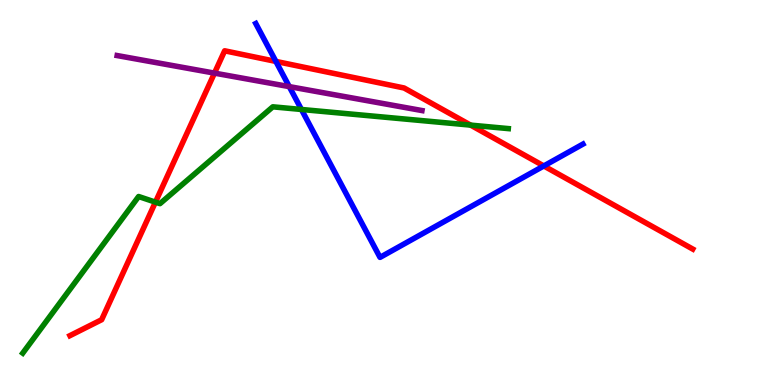[{'lines': ['blue', 'red'], 'intersections': [{'x': 3.56, 'y': 8.4}, {'x': 7.02, 'y': 5.69}]}, {'lines': ['green', 'red'], 'intersections': [{'x': 2.01, 'y': 4.75}, {'x': 6.07, 'y': 6.75}]}, {'lines': ['purple', 'red'], 'intersections': [{'x': 2.77, 'y': 8.1}]}, {'lines': ['blue', 'green'], 'intersections': [{'x': 3.89, 'y': 7.16}]}, {'lines': ['blue', 'purple'], 'intersections': [{'x': 3.73, 'y': 7.75}]}, {'lines': ['green', 'purple'], 'intersections': []}]